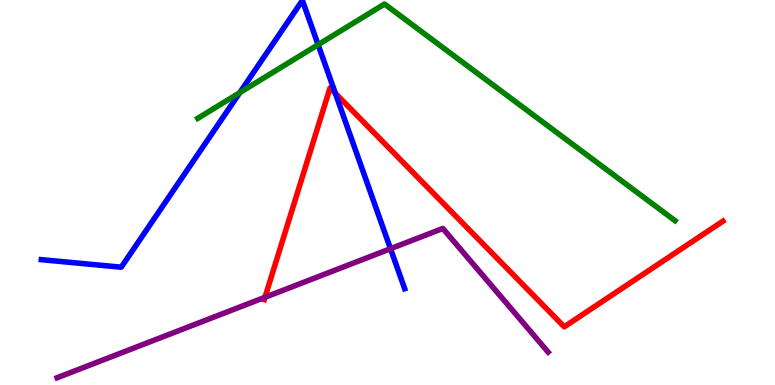[{'lines': ['blue', 'red'], 'intersections': [{'x': 4.33, 'y': 7.58}]}, {'lines': ['green', 'red'], 'intersections': []}, {'lines': ['purple', 'red'], 'intersections': [{'x': 3.42, 'y': 2.28}]}, {'lines': ['blue', 'green'], 'intersections': [{'x': 3.09, 'y': 7.59}, {'x': 4.1, 'y': 8.84}]}, {'lines': ['blue', 'purple'], 'intersections': [{'x': 5.04, 'y': 3.54}]}, {'lines': ['green', 'purple'], 'intersections': []}]